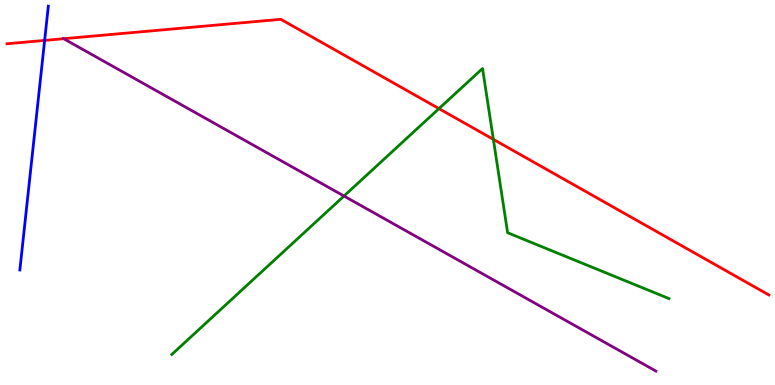[{'lines': ['blue', 'red'], 'intersections': [{'x': 0.576, 'y': 8.95}]}, {'lines': ['green', 'red'], 'intersections': [{'x': 5.66, 'y': 7.18}, {'x': 6.37, 'y': 6.38}]}, {'lines': ['purple', 'red'], 'intersections': [{'x': 0.821, 'y': 8.99}]}, {'lines': ['blue', 'green'], 'intersections': []}, {'lines': ['blue', 'purple'], 'intersections': []}, {'lines': ['green', 'purple'], 'intersections': [{'x': 4.44, 'y': 4.91}]}]